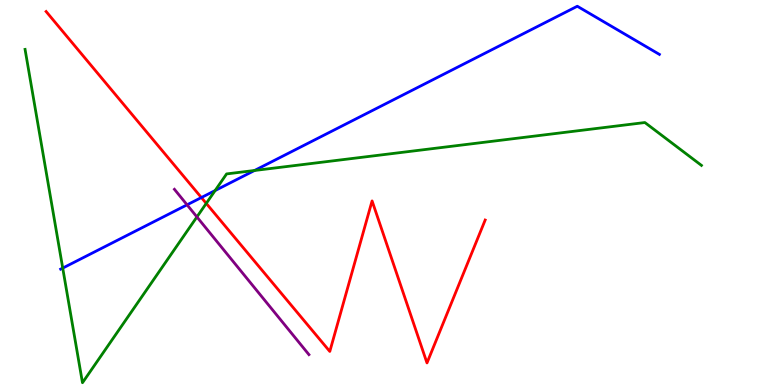[{'lines': ['blue', 'red'], 'intersections': [{'x': 2.6, 'y': 4.87}]}, {'lines': ['green', 'red'], 'intersections': [{'x': 2.66, 'y': 4.72}]}, {'lines': ['purple', 'red'], 'intersections': []}, {'lines': ['blue', 'green'], 'intersections': [{'x': 0.809, 'y': 3.04}, {'x': 2.78, 'y': 5.05}, {'x': 3.28, 'y': 5.57}]}, {'lines': ['blue', 'purple'], 'intersections': [{'x': 2.41, 'y': 4.68}]}, {'lines': ['green', 'purple'], 'intersections': [{'x': 2.54, 'y': 4.37}]}]